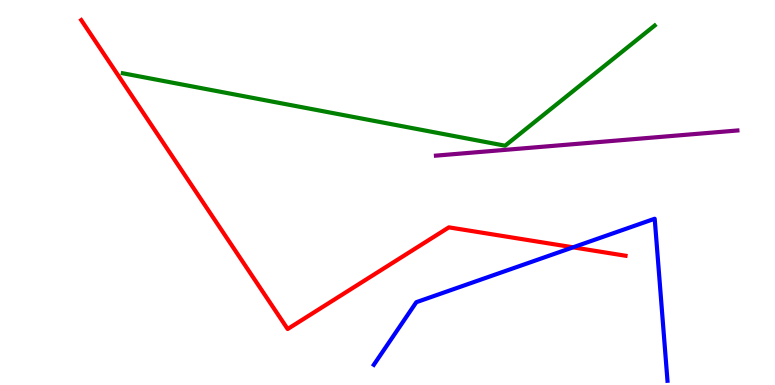[{'lines': ['blue', 'red'], 'intersections': [{'x': 7.39, 'y': 3.58}]}, {'lines': ['green', 'red'], 'intersections': []}, {'lines': ['purple', 'red'], 'intersections': []}, {'lines': ['blue', 'green'], 'intersections': []}, {'lines': ['blue', 'purple'], 'intersections': []}, {'lines': ['green', 'purple'], 'intersections': []}]